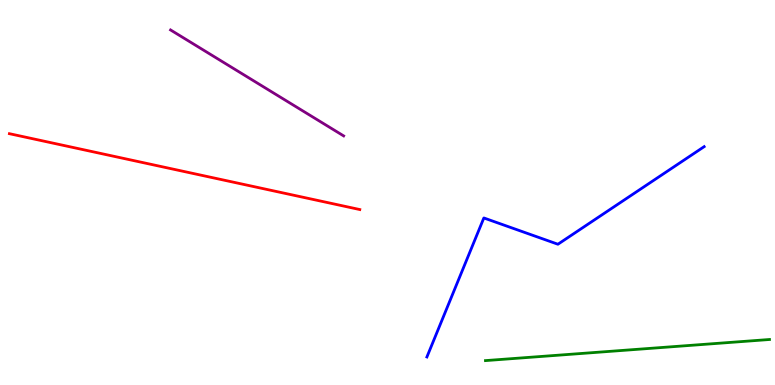[{'lines': ['blue', 'red'], 'intersections': []}, {'lines': ['green', 'red'], 'intersections': []}, {'lines': ['purple', 'red'], 'intersections': []}, {'lines': ['blue', 'green'], 'intersections': []}, {'lines': ['blue', 'purple'], 'intersections': []}, {'lines': ['green', 'purple'], 'intersections': []}]